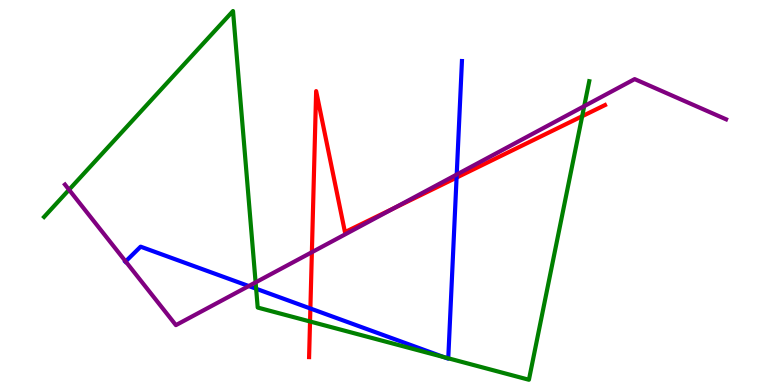[{'lines': ['blue', 'red'], 'intersections': [{'x': 4.0, 'y': 1.99}, {'x': 5.89, 'y': 5.39}]}, {'lines': ['green', 'red'], 'intersections': [{'x': 4.0, 'y': 1.65}, {'x': 7.51, 'y': 6.98}]}, {'lines': ['purple', 'red'], 'intersections': [{'x': 4.02, 'y': 3.45}, {'x': 5.08, 'y': 4.59}]}, {'lines': ['blue', 'green'], 'intersections': [{'x': 3.3, 'y': 2.5}, {'x': 5.73, 'y': 0.724}, {'x': 5.78, 'y': 0.694}]}, {'lines': ['blue', 'purple'], 'intersections': [{'x': 1.62, 'y': 3.21}, {'x': 3.21, 'y': 2.57}, {'x': 5.89, 'y': 5.47}]}, {'lines': ['green', 'purple'], 'intersections': [{'x': 0.891, 'y': 5.07}, {'x': 3.3, 'y': 2.67}, {'x': 7.54, 'y': 7.24}]}]